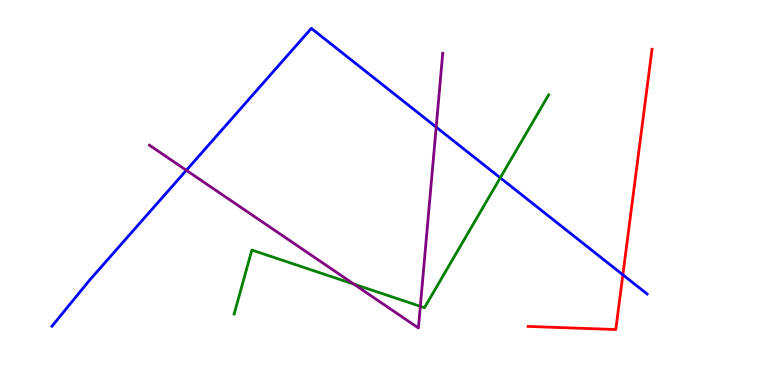[{'lines': ['blue', 'red'], 'intersections': [{'x': 8.04, 'y': 2.86}]}, {'lines': ['green', 'red'], 'intersections': []}, {'lines': ['purple', 'red'], 'intersections': []}, {'lines': ['blue', 'green'], 'intersections': [{'x': 6.45, 'y': 5.38}]}, {'lines': ['blue', 'purple'], 'intersections': [{'x': 2.4, 'y': 5.58}, {'x': 5.63, 'y': 6.7}]}, {'lines': ['green', 'purple'], 'intersections': [{'x': 4.57, 'y': 2.62}, {'x': 5.42, 'y': 2.04}]}]